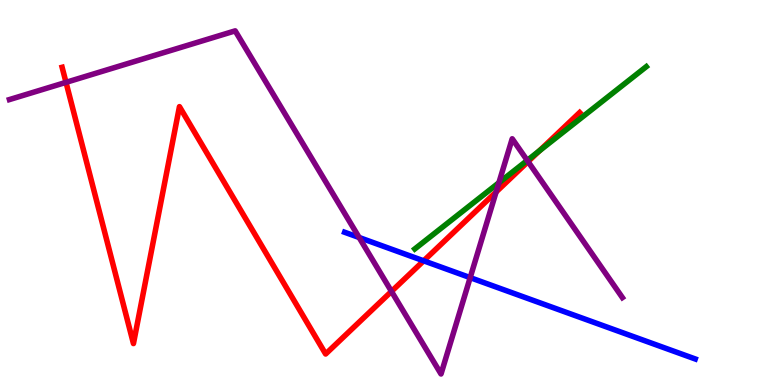[{'lines': ['blue', 'red'], 'intersections': [{'x': 5.47, 'y': 3.23}]}, {'lines': ['green', 'red'], 'intersections': [{'x': 6.96, 'y': 6.08}]}, {'lines': ['purple', 'red'], 'intersections': [{'x': 0.852, 'y': 7.86}, {'x': 5.05, 'y': 2.43}, {'x': 6.4, 'y': 5.01}, {'x': 6.81, 'y': 5.8}]}, {'lines': ['blue', 'green'], 'intersections': []}, {'lines': ['blue', 'purple'], 'intersections': [{'x': 4.63, 'y': 3.83}, {'x': 6.07, 'y': 2.79}]}, {'lines': ['green', 'purple'], 'intersections': [{'x': 6.44, 'y': 5.25}, {'x': 6.8, 'y': 5.83}]}]